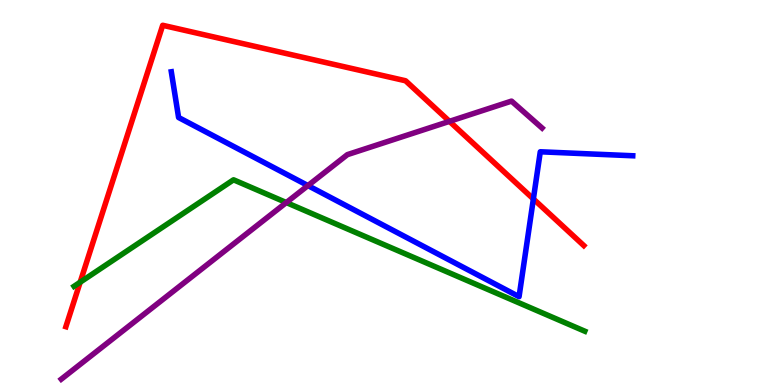[{'lines': ['blue', 'red'], 'intersections': [{'x': 6.88, 'y': 4.83}]}, {'lines': ['green', 'red'], 'intersections': [{'x': 1.03, 'y': 2.67}]}, {'lines': ['purple', 'red'], 'intersections': [{'x': 5.8, 'y': 6.85}]}, {'lines': ['blue', 'green'], 'intersections': []}, {'lines': ['blue', 'purple'], 'intersections': [{'x': 3.97, 'y': 5.18}]}, {'lines': ['green', 'purple'], 'intersections': [{'x': 3.69, 'y': 4.74}]}]